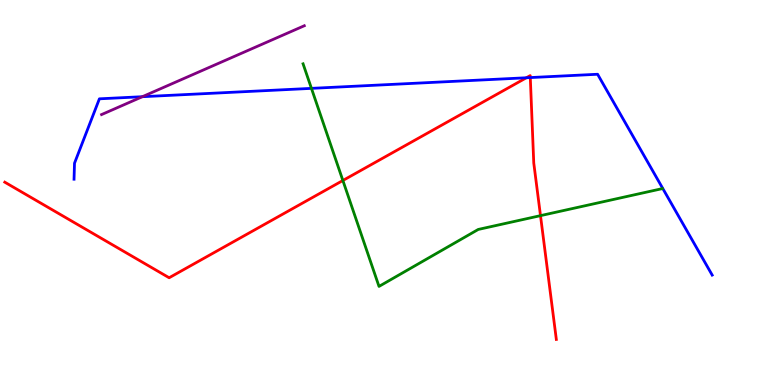[{'lines': ['blue', 'red'], 'intersections': [{'x': 6.79, 'y': 7.98}, {'x': 6.84, 'y': 7.99}]}, {'lines': ['green', 'red'], 'intersections': [{'x': 4.42, 'y': 5.31}, {'x': 6.97, 'y': 4.4}]}, {'lines': ['purple', 'red'], 'intersections': []}, {'lines': ['blue', 'green'], 'intersections': [{'x': 4.02, 'y': 7.7}]}, {'lines': ['blue', 'purple'], 'intersections': [{'x': 1.84, 'y': 7.49}]}, {'lines': ['green', 'purple'], 'intersections': []}]